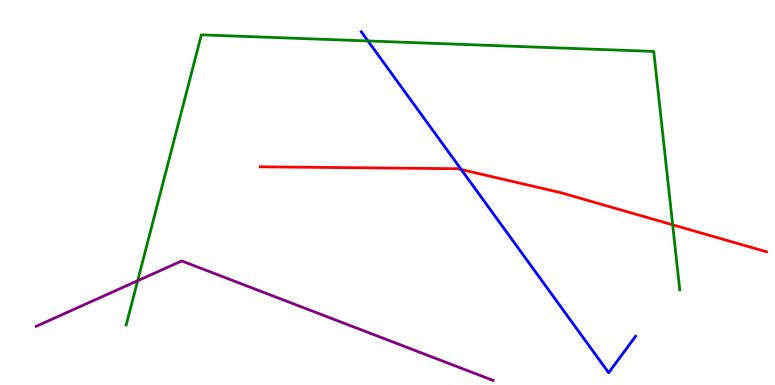[{'lines': ['blue', 'red'], 'intersections': [{'x': 5.95, 'y': 5.6}]}, {'lines': ['green', 'red'], 'intersections': [{'x': 8.68, 'y': 4.16}]}, {'lines': ['purple', 'red'], 'intersections': []}, {'lines': ['blue', 'green'], 'intersections': [{'x': 4.75, 'y': 8.94}]}, {'lines': ['blue', 'purple'], 'intersections': []}, {'lines': ['green', 'purple'], 'intersections': [{'x': 1.78, 'y': 2.71}]}]